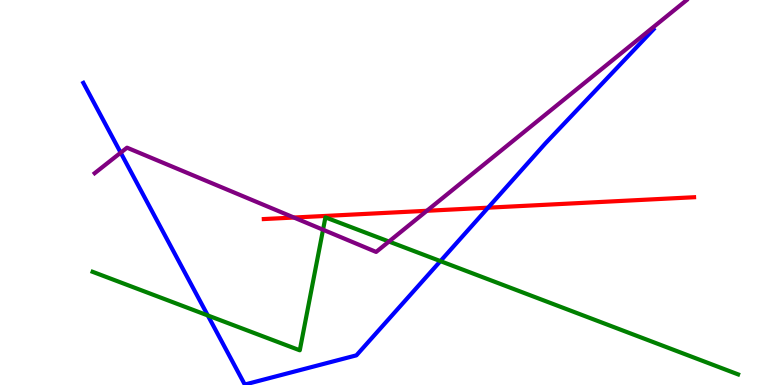[{'lines': ['blue', 'red'], 'intersections': [{'x': 6.3, 'y': 4.61}]}, {'lines': ['green', 'red'], 'intersections': []}, {'lines': ['purple', 'red'], 'intersections': [{'x': 3.79, 'y': 4.35}, {'x': 5.51, 'y': 4.52}]}, {'lines': ['blue', 'green'], 'intersections': [{'x': 2.68, 'y': 1.81}, {'x': 5.68, 'y': 3.22}]}, {'lines': ['blue', 'purple'], 'intersections': [{'x': 1.56, 'y': 6.03}]}, {'lines': ['green', 'purple'], 'intersections': [{'x': 4.17, 'y': 4.03}, {'x': 5.02, 'y': 3.73}]}]